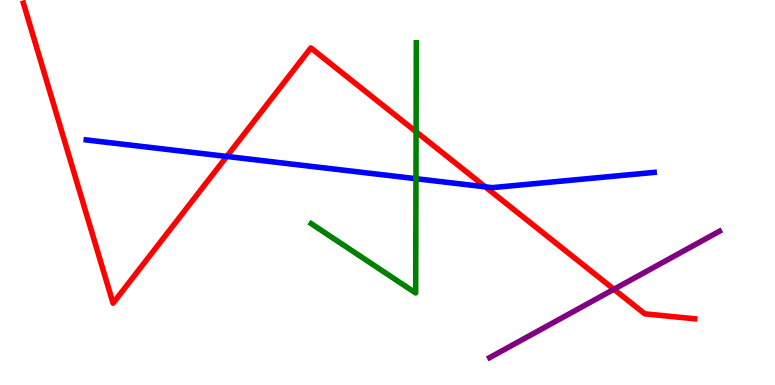[{'lines': ['blue', 'red'], 'intersections': [{'x': 2.93, 'y': 5.94}, {'x': 6.26, 'y': 5.15}]}, {'lines': ['green', 'red'], 'intersections': [{'x': 5.37, 'y': 6.58}]}, {'lines': ['purple', 'red'], 'intersections': [{'x': 7.92, 'y': 2.49}]}, {'lines': ['blue', 'green'], 'intersections': [{'x': 5.37, 'y': 5.36}]}, {'lines': ['blue', 'purple'], 'intersections': []}, {'lines': ['green', 'purple'], 'intersections': []}]